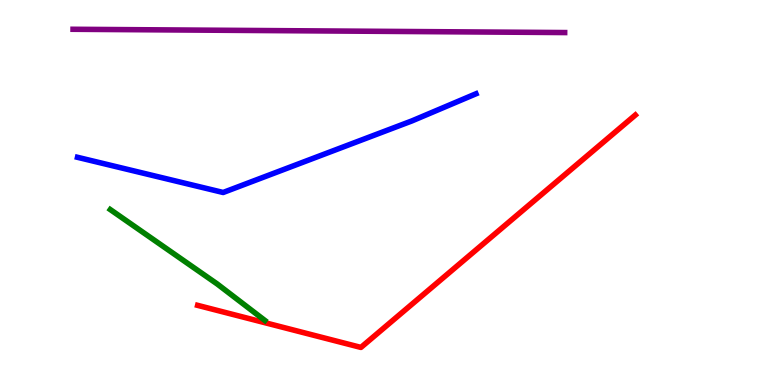[{'lines': ['blue', 'red'], 'intersections': []}, {'lines': ['green', 'red'], 'intersections': []}, {'lines': ['purple', 'red'], 'intersections': []}, {'lines': ['blue', 'green'], 'intersections': []}, {'lines': ['blue', 'purple'], 'intersections': []}, {'lines': ['green', 'purple'], 'intersections': []}]